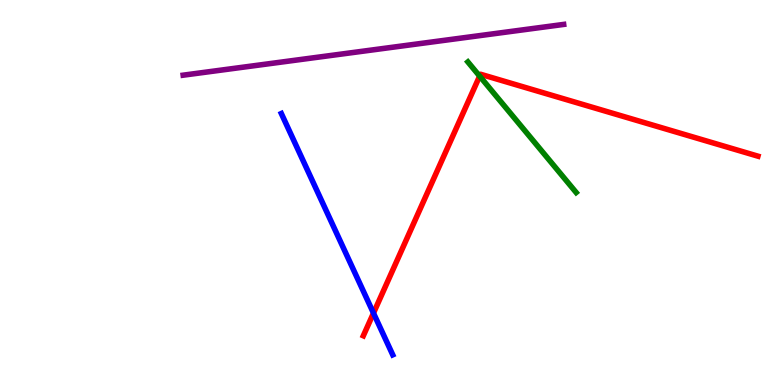[{'lines': ['blue', 'red'], 'intersections': [{'x': 4.82, 'y': 1.87}]}, {'lines': ['green', 'red'], 'intersections': [{'x': 6.19, 'y': 8.02}]}, {'lines': ['purple', 'red'], 'intersections': []}, {'lines': ['blue', 'green'], 'intersections': []}, {'lines': ['blue', 'purple'], 'intersections': []}, {'lines': ['green', 'purple'], 'intersections': []}]